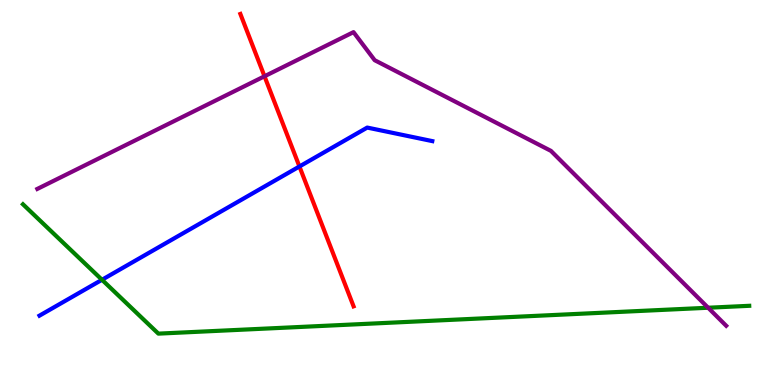[{'lines': ['blue', 'red'], 'intersections': [{'x': 3.86, 'y': 5.68}]}, {'lines': ['green', 'red'], 'intersections': []}, {'lines': ['purple', 'red'], 'intersections': [{'x': 3.41, 'y': 8.02}]}, {'lines': ['blue', 'green'], 'intersections': [{'x': 1.32, 'y': 2.73}]}, {'lines': ['blue', 'purple'], 'intersections': []}, {'lines': ['green', 'purple'], 'intersections': [{'x': 9.14, 'y': 2.01}]}]